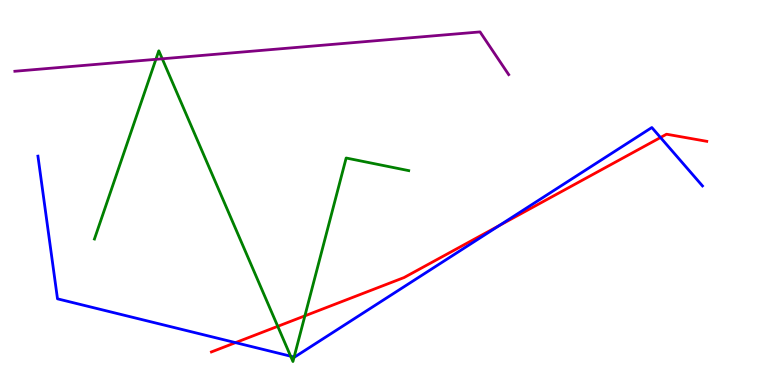[{'lines': ['blue', 'red'], 'intersections': [{'x': 3.04, 'y': 1.1}, {'x': 6.44, 'y': 4.14}, {'x': 8.52, 'y': 6.43}]}, {'lines': ['green', 'red'], 'intersections': [{'x': 3.58, 'y': 1.52}, {'x': 3.93, 'y': 1.8}]}, {'lines': ['purple', 'red'], 'intersections': []}, {'lines': ['blue', 'green'], 'intersections': [{'x': 3.75, 'y': 0.748}, {'x': 3.79, 'y': 0.726}]}, {'lines': ['blue', 'purple'], 'intersections': []}, {'lines': ['green', 'purple'], 'intersections': [{'x': 2.01, 'y': 8.46}, {'x': 2.09, 'y': 8.47}]}]